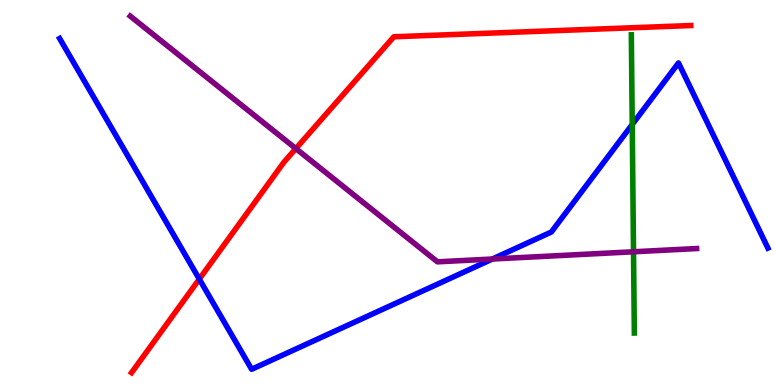[{'lines': ['blue', 'red'], 'intersections': [{'x': 2.57, 'y': 2.75}]}, {'lines': ['green', 'red'], 'intersections': []}, {'lines': ['purple', 'red'], 'intersections': [{'x': 3.82, 'y': 6.14}]}, {'lines': ['blue', 'green'], 'intersections': [{'x': 8.16, 'y': 6.77}]}, {'lines': ['blue', 'purple'], 'intersections': [{'x': 6.35, 'y': 3.27}]}, {'lines': ['green', 'purple'], 'intersections': [{'x': 8.17, 'y': 3.46}]}]